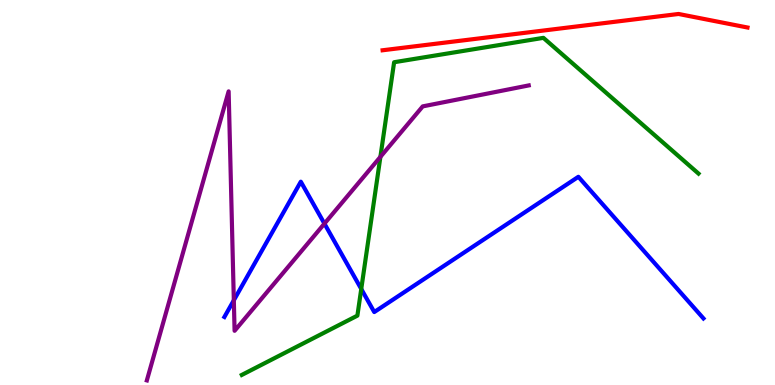[{'lines': ['blue', 'red'], 'intersections': []}, {'lines': ['green', 'red'], 'intersections': []}, {'lines': ['purple', 'red'], 'intersections': []}, {'lines': ['blue', 'green'], 'intersections': [{'x': 4.66, 'y': 2.49}]}, {'lines': ['blue', 'purple'], 'intersections': [{'x': 3.02, 'y': 2.2}, {'x': 4.19, 'y': 4.19}]}, {'lines': ['green', 'purple'], 'intersections': [{'x': 4.91, 'y': 5.93}]}]